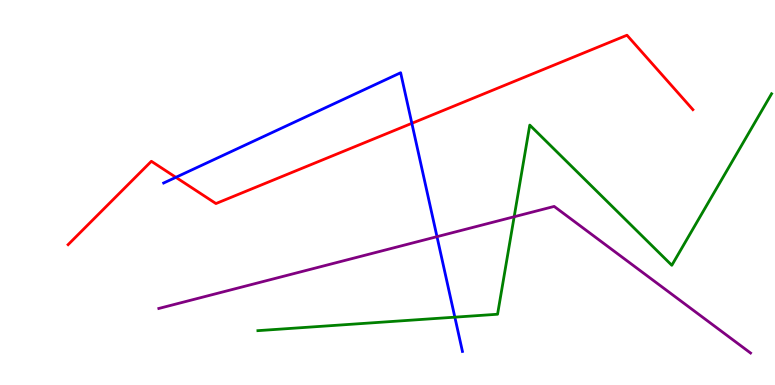[{'lines': ['blue', 'red'], 'intersections': [{'x': 2.27, 'y': 5.39}, {'x': 5.31, 'y': 6.8}]}, {'lines': ['green', 'red'], 'intersections': []}, {'lines': ['purple', 'red'], 'intersections': []}, {'lines': ['blue', 'green'], 'intersections': [{'x': 5.87, 'y': 1.76}]}, {'lines': ['blue', 'purple'], 'intersections': [{'x': 5.64, 'y': 3.85}]}, {'lines': ['green', 'purple'], 'intersections': [{'x': 6.63, 'y': 4.37}]}]